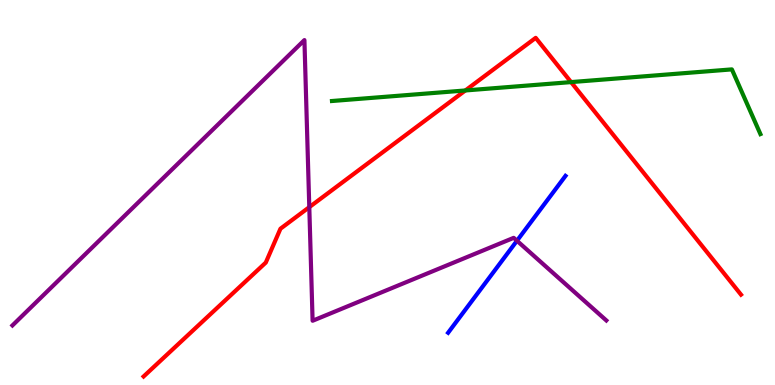[{'lines': ['blue', 'red'], 'intersections': []}, {'lines': ['green', 'red'], 'intersections': [{'x': 6.0, 'y': 7.65}, {'x': 7.37, 'y': 7.87}]}, {'lines': ['purple', 'red'], 'intersections': [{'x': 3.99, 'y': 4.62}]}, {'lines': ['blue', 'green'], 'intersections': []}, {'lines': ['blue', 'purple'], 'intersections': [{'x': 6.67, 'y': 3.75}]}, {'lines': ['green', 'purple'], 'intersections': []}]